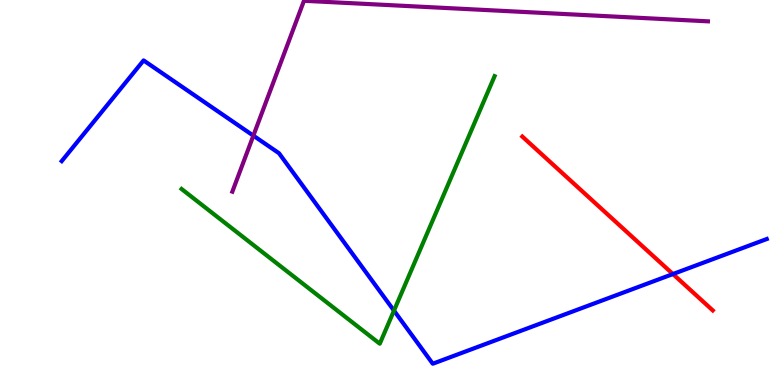[{'lines': ['blue', 'red'], 'intersections': [{'x': 8.68, 'y': 2.88}]}, {'lines': ['green', 'red'], 'intersections': []}, {'lines': ['purple', 'red'], 'intersections': []}, {'lines': ['blue', 'green'], 'intersections': [{'x': 5.08, 'y': 1.93}]}, {'lines': ['blue', 'purple'], 'intersections': [{'x': 3.27, 'y': 6.48}]}, {'lines': ['green', 'purple'], 'intersections': []}]